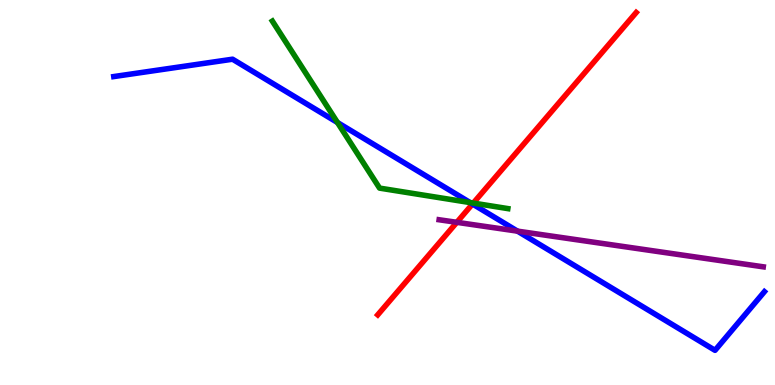[{'lines': ['blue', 'red'], 'intersections': [{'x': 6.1, 'y': 4.7}]}, {'lines': ['green', 'red'], 'intersections': [{'x': 6.11, 'y': 4.73}]}, {'lines': ['purple', 'red'], 'intersections': [{'x': 5.89, 'y': 4.23}]}, {'lines': ['blue', 'green'], 'intersections': [{'x': 4.35, 'y': 6.82}, {'x': 6.07, 'y': 4.74}]}, {'lines': ['blue', 'purple'], 'intersections': [{'x': 6.68, 'y': 4.0}]}, {'lines': ['green', 'purple'], 'intersections': []}]